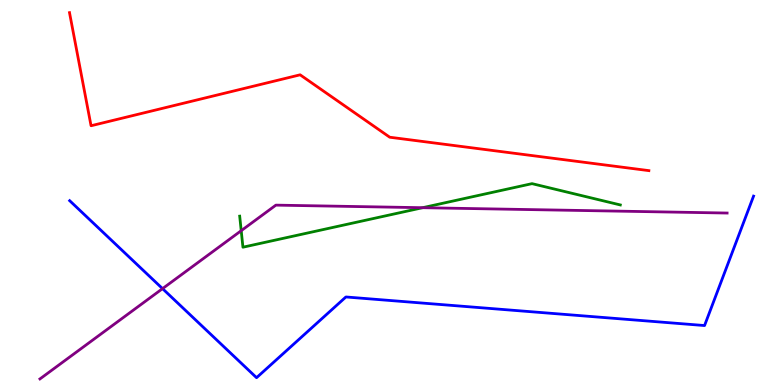[{'lines': ['blue', 'red'], 'intersections': []}, {'lines': ['green', 'red'], 'intersections': []}, {'lines': ['purple', 'red'], 'intersections': []}, {'lines': ['blue', 'green'], 'intersections': []}, {'lines': ['blue', 'purple'], 'intersections': [{'x': 2.1, 'y': 2.5}]}, {'lines': ['green', 'purple'], 'intersections': [{'x': 3.11, 'y': 4.01}, {'x': 5.45, 'y': 4.61}]}]